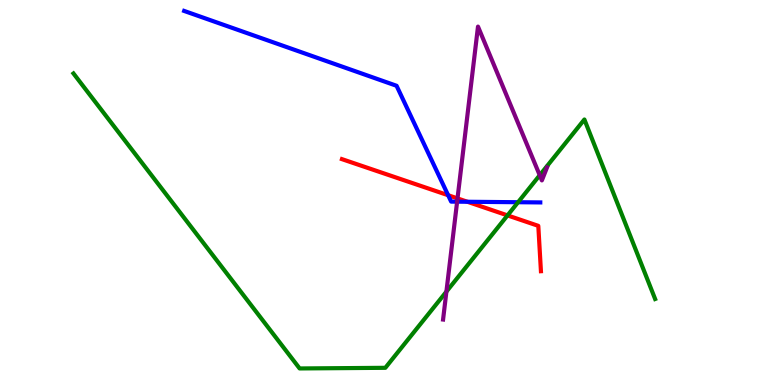[{'lines': ['blue', 'red'], 'intersections': [{'x': 5.78, 'y': 4.93}, {'x': 6.03, 'y': 4.76}]}, {'lines': ['green', 'red'], 'intersections': [{'x': 6.55, 'y': 4.41}]}, {'lines': ['purple', 'red'], 'intersections': [{'x': 5.9, 'y': 4.85}]}, {'lines': ['blue', 'green'], 'intersections': [{'x': 6.68, 'y': 4.75}]}, {'lines': ['blue', 'purple'], 'intersections': [{'x': 5.9, 'y': 4.76}]}, {'lines': ['green', 'purple'], 'intersections': [{'x': 5.76, 'y': 2.42}, {'x': 6.96, 'y': 5.45}]}]